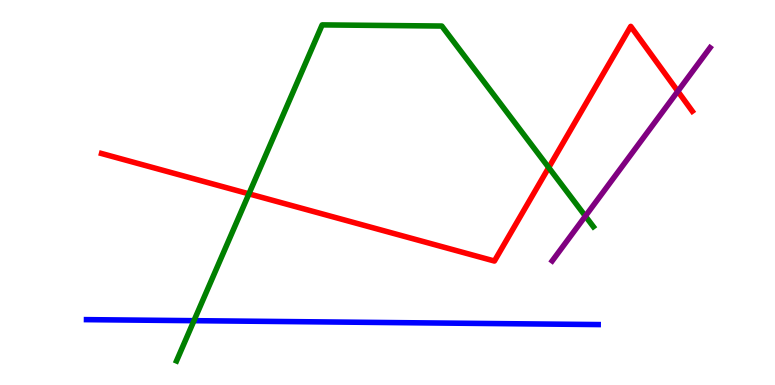[{'lines': ['blue', 'red'], 'intersections': []}, {'lines': ['green', 'red'], 'intersections': [{'x': 3.21, 'y': 4.97}, {'x': 7.08, 'y': 5.65}]}, {'lines': ['purple', 'red'], 'intersections': [{'x': 8.75, 'y': 7.63}]}, {'lines': ['blue', 'green'], 'intersections': [{'x': 2.5, 'y': 1.67}]}, {'lines': ['blue', 'purple'], 'intersections': []}, {'lines': ['green', 'purple'], 'intersections': [{'x': 7.55, 'y': 4.39}]}]